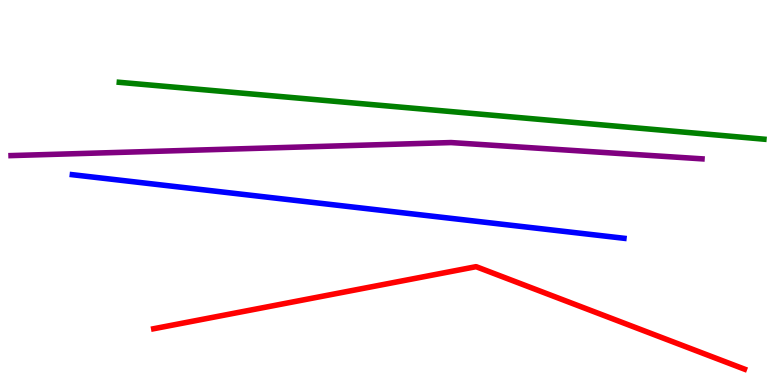[{'lines': ['blue', 'red'], 'intersections': []}, {'lines': ['green', 'red'], 'intersections': []}, {'lines': ['purple', 'red'], 'intersections': []}, {'lines': ['blue', 'green'], 'intersections': []}, {'lines': ['blue', 'purple'], 'intersections': []}, {'lines': ['green', 'purple'], 'intersections': []}]